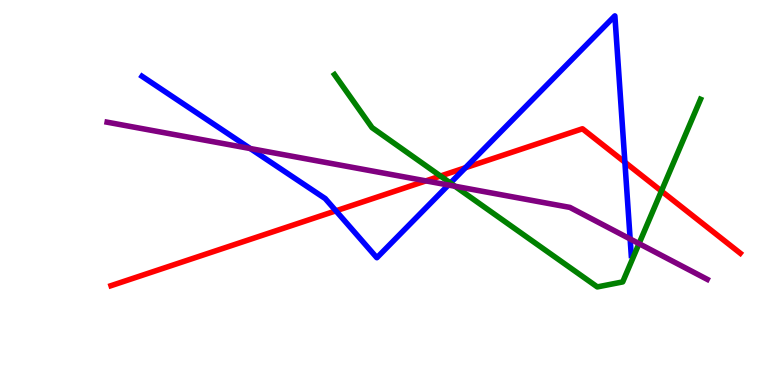[{'lines': ['blue', 'red'], 'intersections': [{'x': 4.33, 'y': 4.52}, {'x': 6.01, 'y': 5.64}, {'x': 8.06, 'y': 5.79}]}, {'lines': ['green', 'red'], 'intersections': [{'x': 5.68, 'y': 5.43}, {'x': 8.53, 'y': 5.04}]}, {'lines': ['purple', 'red'], 'intersections': [{'x': 5.5, 'y': 5.3}]}, {'lines': ['blue', 'green'], 'intersections': [{'x': 5.81, 'y': 5.25}]}, {'lines': ['blue', 'purple'], 'intersections': [{'x': 3.23, 'y': 6.14}, {'x': 5.79, 'y': 5.19}, {'x': 8.13, 'y': 3.79}]}, {'lines': ['green', 'purple'], 'intersections': [{'x': 5.87, 'y': 5.16}, {'x': 8.25, 'y': 3.67}]}]